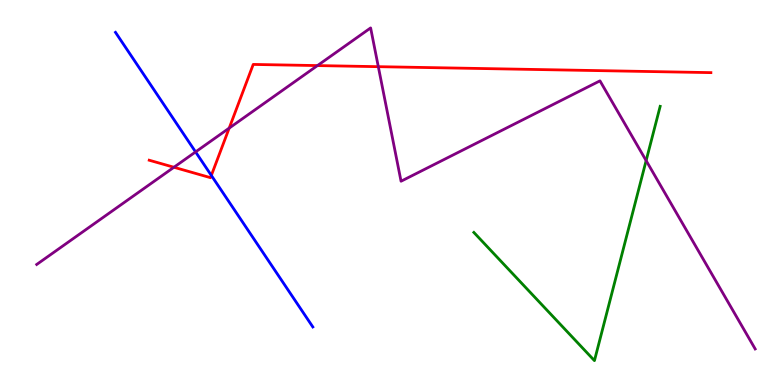[{'lines': ['blue', 'red'], 'intersections': [{'x': 2.73, 'y': 5.44}]}, {'lines': ['green', 'red'], 'intersections': []}, {'lines': ['purple', 'red'], 'intersections': [{'x': 2.24, 'y': 5.66}, {'x': 2.96, 'y': 6.67}, {'x': 4.1, 'y': 8.3}, {'x': 4.88, 'y': 8.27}]}, {'lines': ['blue', 'green'], 'intersections': []}, {'lines': ['blue', 'purple'], 'intersections': [{'x': 2.52, 'y': 6.05}]}, {'lines': ['green', 'purple'], 'intersections': [{'x': 8.34, 'y': 5.83}]}]